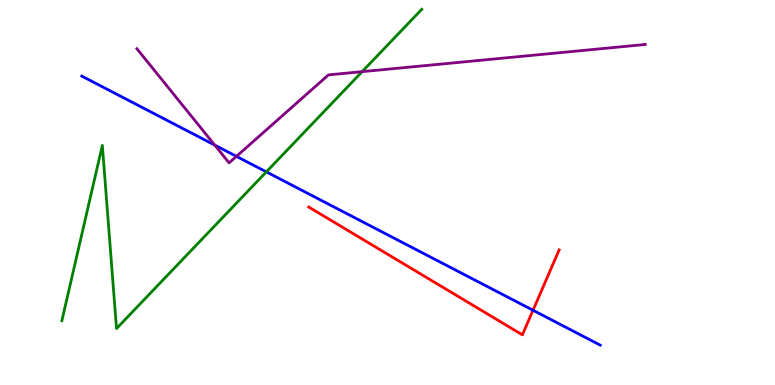[{'lines': ['blue', 'red'], 'intersections': [{'x': 6.88, 'y': 1.94}]}, {'lines': ['green', 'red'], 'intersections': []}, {'lines': ['purple', 'red'], 'intersections': []}, {'lines': ['blue', 'green'], 'intersections': [{'x': 3.44, 'y': 5.54}]}, {'lines': ['blue', 'purple'], 'intersections': [{'x': 2.77, 'y': 6.23}, {'x': 3.05, 'y': 5.94}]}, {'lines': ['green', 'purple'], 'intersections': [{'x': 4.67, 'y': 8.14}]}]